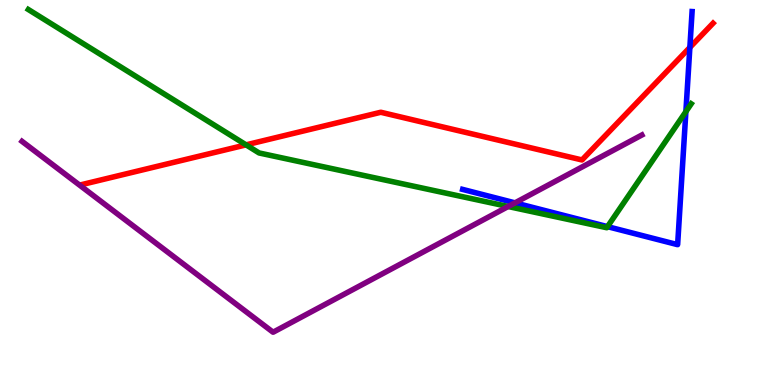[{'lines': ['blue', 'red'], 'intersections': [{'x': 8.9, 'y': 8.77}]}, {'lines': ['green', 'red'], 'intersections': [{'x': 3.17, 'y': 6.24}]}, {'lines': ['purple', 'red'], 'intersections': []}, {'lines': ['blue', 'green'], 'intersections': [{'x': 7.84, 'y': 4.11}, {'x': 8.85, 'y': 7.1}]}, {'lines': ['blue', 'purple'], 'intersections': [{'x': 6.65, 'y': 4.73}]}, {'lines': ['green', 'purple'], 'intersections': [{'x': 6.56, 'y': 4.64}]}]